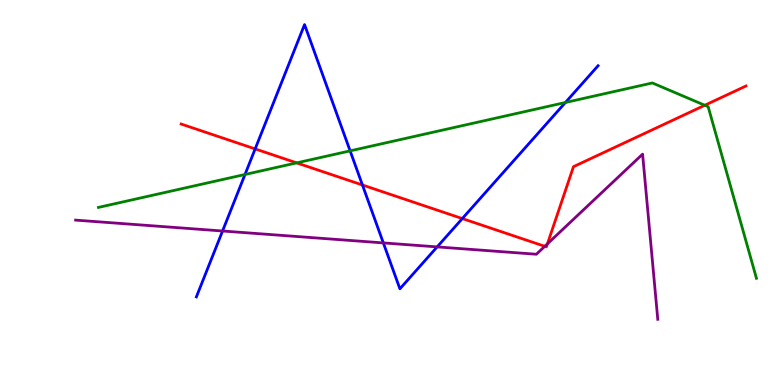[{'lines': ['blue', 'red'], 'intersections': [{'x': 3.29, 'y': 6.13}, {'x': 4.68, 'y': 5.2}, {'x': 5.97, 'y': 4.32}]}, {'lines': ['green', 'red'], 'intersections': [{'x': 3.83, 'y': 5.77}, {'x': 9.09, 'y': 7.27}]}, {'lines': ['purple', 'red'], 'intersections': [{'x': 7.03, 'y': 3.6}, {'x': 7.06, 'y': 3.67}]}, {'lines': ['blue', 'green'], 'intersections': [{'x': 3.16, 'y': 5.47}, {'x': 4.52, 'y': 6.08}, {'x': 7.3, 'y': 7.34}]}, {'lines': ['blue', 'purple'], 'intersections': [{'x': 2.87, 'y': 4.0}, {'x': 4.95, 'y': 3.69}, {'x': 5.64, 'y': 3.59}]}, {'lines': ['green', 'purple'], 'intersections': []}]